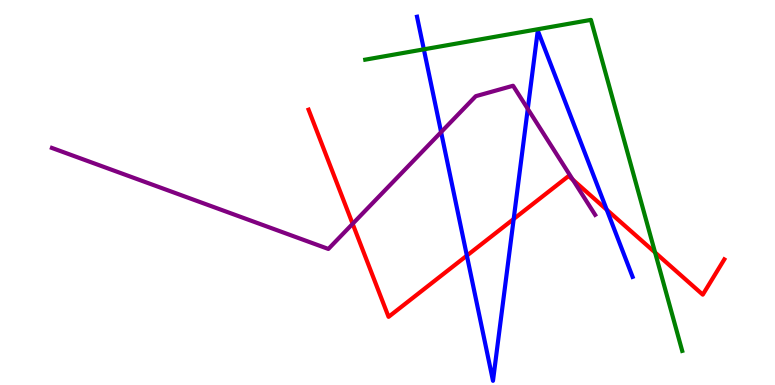[{'lines': ['blue', 'red'], 'intersections': [{'x': 6.02, 'y': 3.36}, {'x': 6.63, 'y': 4.31}, {'x': 7.83, 'y': 4.55}]}, {'lines': ['green', 'red'], 'intersections': [{'x': 8.45, 'y': 3.44}]}, {'lines': ['purple', 'red'], 'intersections': [{'x': 4.55, 'y': 4.19}, {'x': 7.39, 'y': 5.33}]}, {'lines': ['blue', 'green'], 'intersections': [{'x': 5.47, 'y': 8.72}]}, {'lines': ['blue', 'purple'], 'intersections': [{'x': 5.69, 'y': 6.57}, {'x': 6.81, 'y': 7.17}]}, {'lines': ['green', 'purple'], 'intersections': []}]